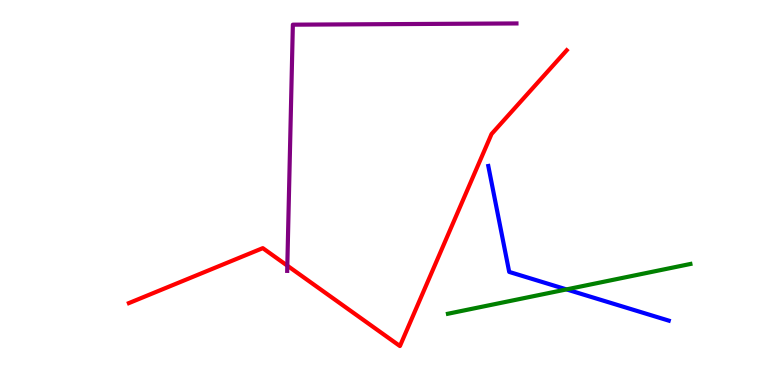[{'lines': ['blue', 'red'], 'intersections': []}, {'lines': ['green', 'red'], 'intersections': []}, {'lines': ['purple', 'red'], 'intersections': [{'x': 3.71, 'y': 3.1}]}, {'lines': ['blue', 'green'], 'intersections': [{'x': 7.31, 'y': 2.48}]}, {'lines': ['blue', 'purple'], 'intersections': []}, {'lines': ['green', 'purple'], 'intersections': []}]